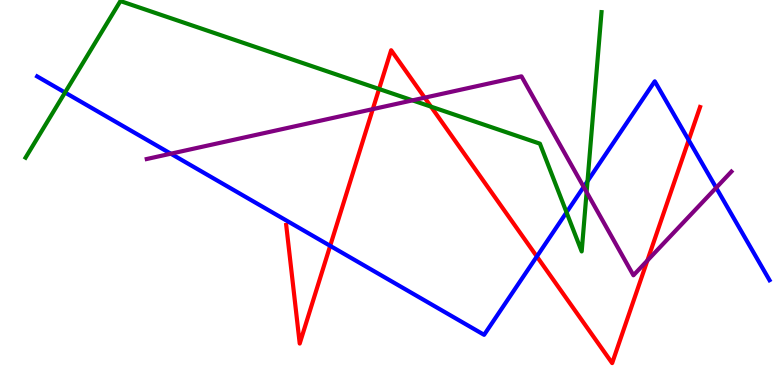[{'lines': ['blue', 'red'], 'intersections': [{'x': 4.26, 'y': 3.61}, {'x': 6.93, 'y': 3.34}, {'x': 8.89, 'y': 6.36}]}, {'lines': ['green', 'red'], 'intersections': [{'x': 4.89, 'y': 7.69}, {'x': 5.56, 'y': 7.23}]}, {'lines': ['purple', 'red'], 'intersections': [{'x': 4.81, 'y': 7.17}, {'x': 5.48, 'y': 7.46}, {'x': 8.35, 'y': 3.23}]}, {'lines': ['blue', 'green'], 'intersections': [{'x': 0.839, 'y': 7.6}, {'x': 7.31, 'y': 4.48}, {'x': 7.58, 'y': 5.29}]}, {'lines': ['blue', 'purple'], 'intersections': [{'x': 2.2, 'y': 6.01}, {'x': 7.53, 'y': 5.15}, {'x': 9.24, 'y': 5.12}]}, {'lines': ['green', 'purple'], 'intersections': [{'x': 5.32, 'y': 7.39}, {'x': 7.57, 'y': 5.01}]}]